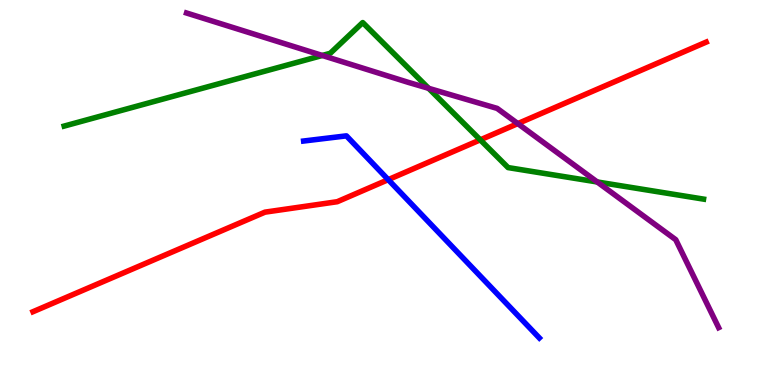[{'lines': ['blue', 'red'], 'intersections': [{'x': 5.01, 'y': 5.33}]}, {'lines': ['green', 'red'], 'intersections': [{'x': 6.2, 'y': 6.37}]}, {'lines': ['purple', 'red'], 'intersections': [{'x': 6.68, 'y': 6.79}]}, {'lines': ['blue', 'green'], 'intersections': []}, {'lines': ['blue', 'purple'], 'intersections': []}, {'lines': ['green', 'purple'], 'intersections': [{'x': 4.16, 'y': 8.56}, {'x': 5.53, 'y': 7.71}, {'x': 7.71, 'y': 5.27}]}]